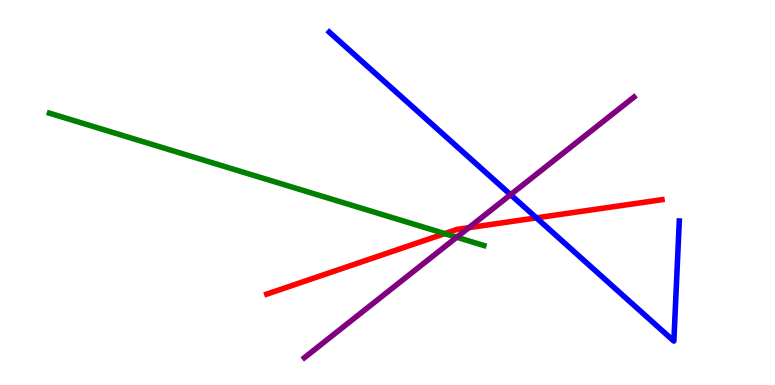[{'lines': ['blue', 'red'], 'intersections': [{'x': 6.92, 'y': 4.34}]}, {'lines': ['green', 'red'], 'intersections': [{'x': 5.74, 'y': 3.93}]}, {'lines': ['purple', 'red'], 'intersections': [{'x': 6.05, 'y': 4.09}]}, {'lines': ['blue', 'green'], 'intersections': []}, {'lines': ['blue', 'purple'], 'intersections': [{'x': 6.59, 'y': 4.94}]}, {'lines': ['green', 'purple'], 'intersections': [{'x': 5.89, 'y': 3.84}]}]